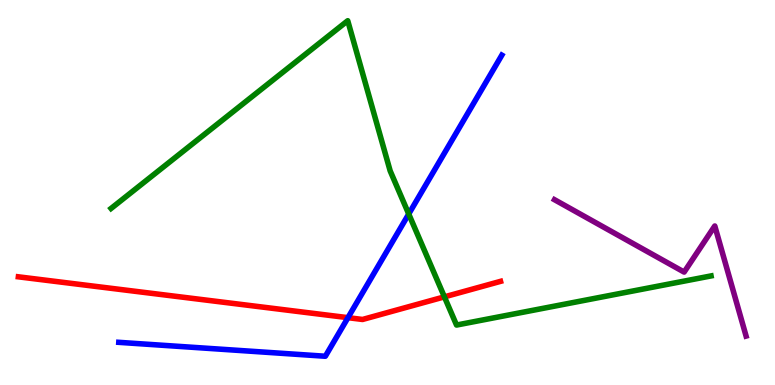[{'lines': ['blue', 'red'], 'intersections': [{'x': 4.49, 'y': 1.75}]}, {'lines': ['green', 'red'], 'intersections': [{'x': 5.73, 'y': 2.29}]}, {'lines': ['purple', 'red'], 'intersections': []}, {'lines': ['blue', 'green'], 'intersections': [{'x': 5.27, 'y': 4.44}]}, {'lines': ['blue', 'purple'], 'intersections': []}, {'lines': ['green', 'purple'], 'intersections': []}]